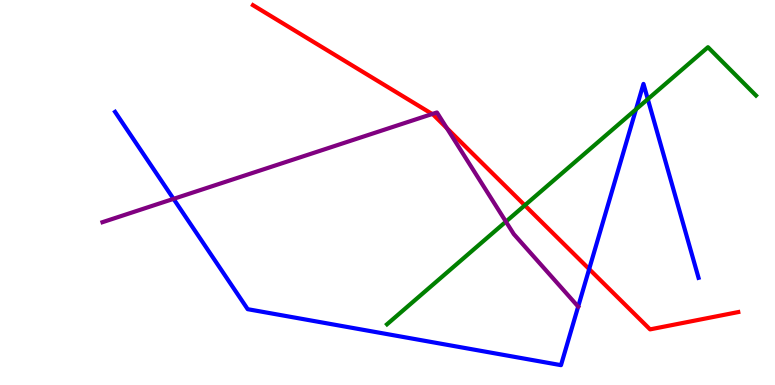[{'lines': ['blue', 'red'], 'intersections': [{'x': 7.6, 'y': 3.01}]}, {'lines': ['green', 'red'], 'intersections': [{'x': 6.77, 'y': 4.67}]}, {'lines': ['purple', 'red'], 'intersections': [{'x': 5.58, 'y': 7.04}, {'x': 5.77, 'y': 6.67}]}, {'lines': ['blue', 'green'], 'intersections': [{'x': 8.21, 'y': 7.16}, {'x': 8.36, 'y': 7.42}]}, {'lines': ['blue', 'purple'], 'intersections': [{'x': 2.24, 'y': 4.83}, {'x': 7.46, 'y': 2.04}]}, {'lines': ['green', 'purple'], 'intersections': [{'x': 6.53, 'y': 4.24}]}]